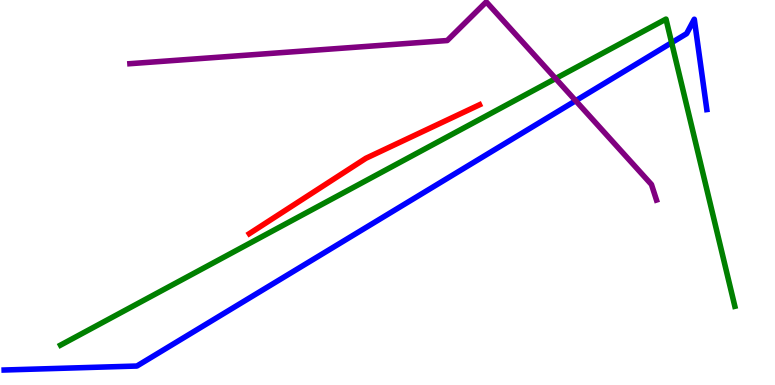[{'lines': ['blue', 'red'], 'intersections': []}, {'lines': ['green', 'red'], 'intersections': []}, {'lines': ['purple', 'red'], 'intersections': []}, {'lines': ['blue', 'green'], 'intersections': [{'x': 8.67, 'y': 8.89}]}, {'lines': ['blue', 'purple'], 'intersections': [{'x': 7.43, 'y': 7.38}]}, {'lines': ['green', 'purple'], 'intersections': [{'x': 7.17, 'y': 7.96}]}]